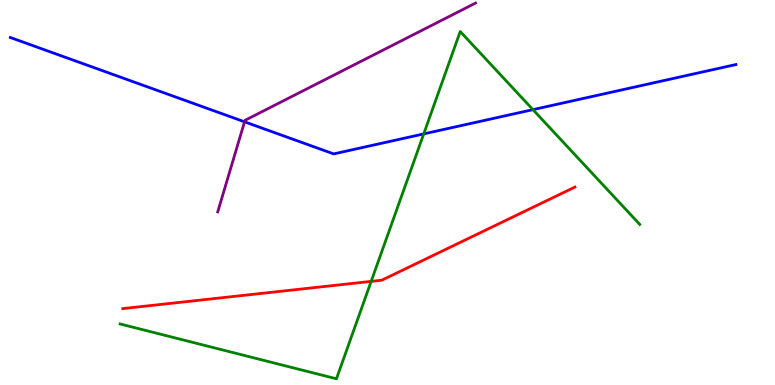[{'lines': ['blue', 'red'], 'intersections': []}, {'lines': ['green', 'red'], 'intersections': [{'x': 4.79, 'y': 2.69}]}, {'lines': ['purple', 'red'], 'intersections': []}, {'lines': ['blue', 'green'], 'intersections': [{'x': 5.47, 'y': 6.52}, {'x': 6.88, 'y': 7.15}]}, {'lines': ['blue', 'purple'], 'intersections': [{'x': 3.16, 'y': 6.84}]}, {'lines': ['green', 'purple'], 'intersections': []}]